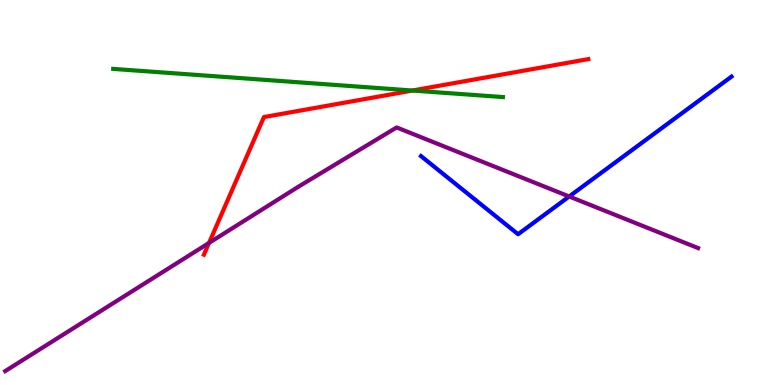[{'lines': ['blue', 'red'], 'intersections': []}, {'lines': ['green', 'red'], 'intersections': [{'x': 5.32, 'y': 7.65}]}, {'lines': ['purple', 'red'], 'intersections': [{'x': 2.7, 'y': 3.69}]}, {'lines': ['blue', 'green'], 'intersections': []}, {'lines': ['blue', 'purple'], 'intersections': [{'x': 7.34, 'y': 4.9}]}, {'lines': ['green', 'purple'], 'intersections': []}]